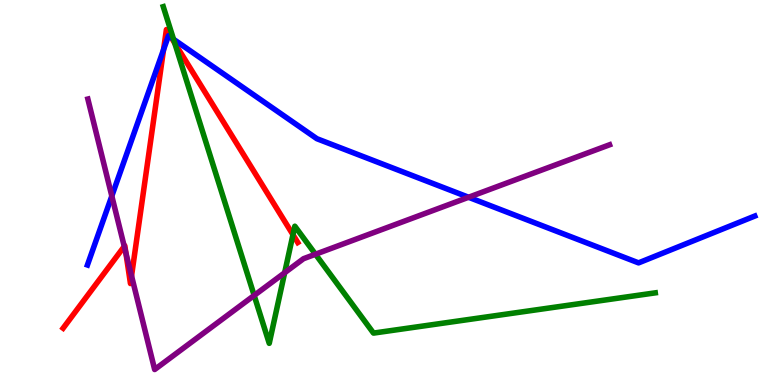[{'lines': ['blue', 'red'], 'intersections': [{'x': 2.11, 'y': 8.71}, {'x': 2.21, 'y': 9.02}]}, {'lines': ['green', 'red'], 'intersections': [{'x': 2.25, 'y': 8.88}, {'x': 3.78, 'y': 3.9}]}, {'lines': ['purple', 'red'], 'intersections': [{'x': 1.6, 'y': 3.6}, {'x': 1.62, 'y': 3.43}, {'x': 1.7, 'y': 2.83}]}, {'lines': ['blue', 'green'], 'intersections': [{'x': 2.24, 'y': 8.98}]}, {'lines': ['blue', 'purple'], 'intersections': [{'x': 1.44, 'y': 4.91}, {'x': 6.05, 'y': 4.88}]}, {'lines': ['green', 'purple'], 'intersections': [{'x': 3.28, 'y': 2.33}, {'x': 3.67, 'y': 2.92}, {'x': 4.07, 'y': 3.4}]}]